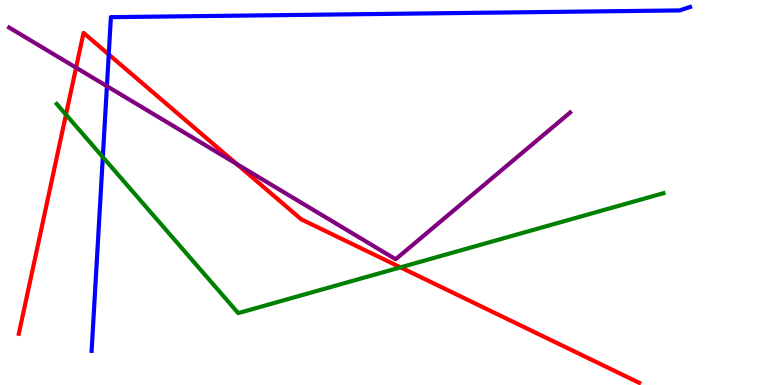[{'lines': ['blue', 'red'], 'intersections': [{'x': 1.4, 'y': 8.59}]}, {'lines': ['green', 'red'], 'intersections': [{'x': 0.851, 'y': 7.02}, {'x': 5.17, 'y': 3.06}]}, {'lines': ['purple', 'red'], 'intersections': [{'x': 0.982, 'y': 8.24}, {'x': 3.05, 'y': 5.74}]}, {'lines': ['blue', 'green'], 'intersections': [{'x': 1.33, 'y': 5.92}]}, {'lines': ['blue', 'purple'], 'intersections': [{'x': 1.38, 'y': 7.76}]}, {'lines': ['green', 'purple'], 'intersections': []}]